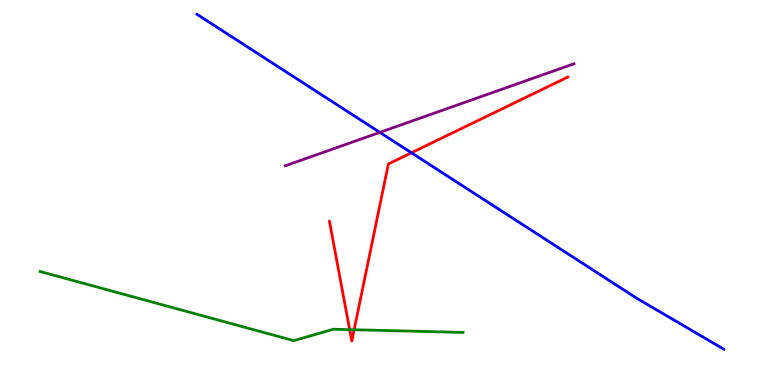[{'lines': ['blue', 'red'], 'intersections': [{'x': 5.31, 'y': 6.03}]}, {'lines': ['green', 'red'], 'intersections': [{'x': 4.51, 'y': 1.44}, {'x': 4.57, 'y': 1.44}]}, {'lines': ['purple', 'red'], 'intersections': []}, {'lines': ['blue', 'green'], 'intersections': []}, {'lines': ['blue', 'purple'], 'intersections': [{'x': 4.9, 'y': 6.56}]}, {'lines': ['green', 'purple'], 'intersections': []}]